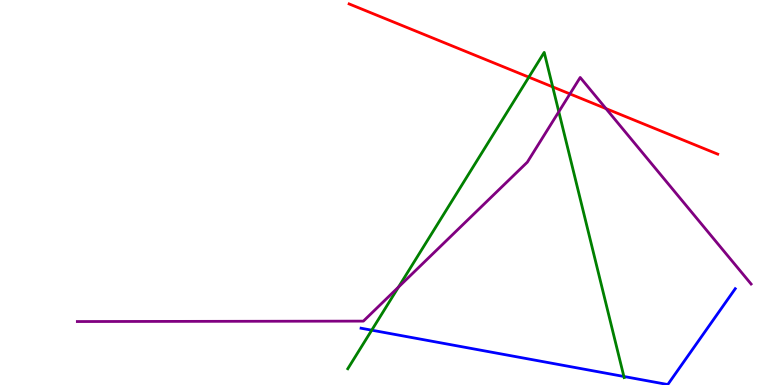[{'lines': ['blue', 'red'], 'intersections': []}, {'lines': ['green', 'red'], 'intersections': [{'x': 6.82, 'y': 8.0}, {'x': 7.13, 'y': 7.74}]}, {'lines': ['purple', 'red'], 'intersections': [{'x': 7.35, 'y': 7.56}, {'x': 7.82, 'y': 7.18}]}, {'lines': ['blue', 'green'], 'intersections': [{'x': 4.8, 'y': 1.42}, {'x': 8.05, 'y': 0.221}]}, {'lines': ['blue', 'purple'], 'intersections': []}, {'lines': ['green', 'purple'], 'intersections': [{'x': 5.14, 'y': 2.54}, {'x': 7.21, 'y': 7.1}]}]